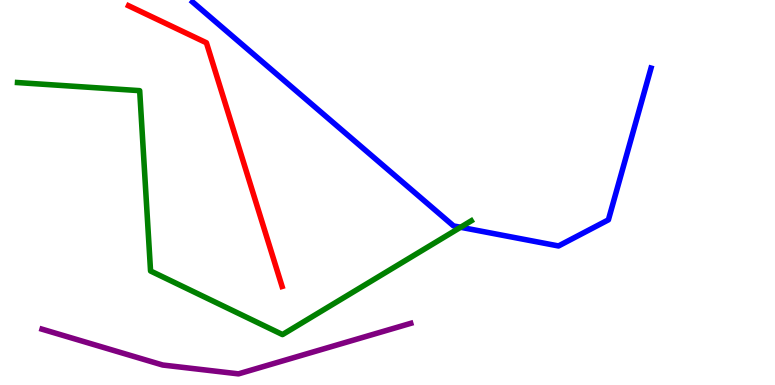[{'lines': ['blue', 'red'], 'intersections': []}, {'lines': ['green', 'red'], 'intersections': []}, {'lines': ['purple', 'red'], 'intersections': []}, {'lines': ['blue', 'green'], 'intersections': [{'x': 5.94, 'y': 4.1}]}, {'lines': ['blue', 'purple'], 'intersections': []}, {'lines': ['green', 'purple'], 'intersections': []}]